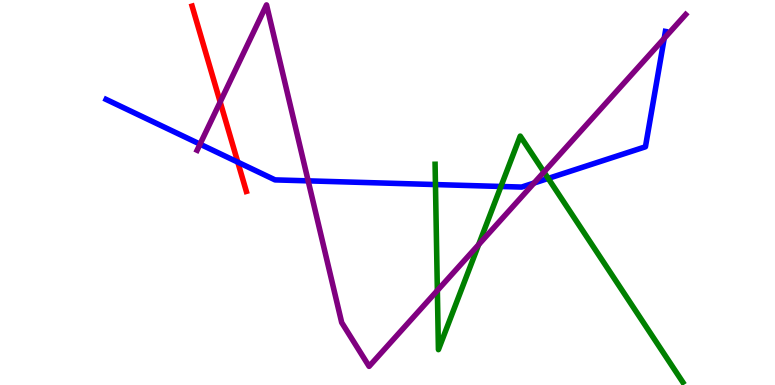[{'lines': ['blue', 'red'], 'intersections': [{'x': 3.07, 'y': 5.79}]}, {'lines': ['green', 'red'], 'intersections': []}, {'lines': ['purple', 'red'], 'intersections': [{'x': 2.84, 'y': 7.35}]}, {'lines': ['blue', 'green'], 'intersections': [{'x': 5.62, 'y': 5.21}, {'x': 6.46, 'y': 5.16}, {'x': 7.07, 'y': 5.37}]}, {'lines': ['blue', 'purple'], 'intersections': [{'x': 2.58, 'y': 6.26}, {'x': 3.98, 'y': 5.3}, {'x': 6.89, 'y': 5.25}, {'x': 8.57, 'y': 9.0}]}, {'lines': ['green', 'purple'], 'intersections': [{'x': 5.64, 'y': 2.45}, {'x': 6.18, 'y': 3.65}, {'x': 7.02, 'y': 5.53}]}]